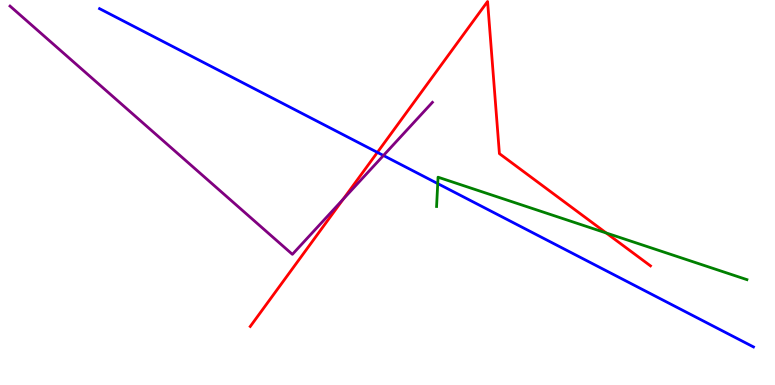[{'lines': ['blue', 'red'], 'intersections': [{'x': 4.87, 'y': 6.04}]}, {'lines': ['green', 'red'], 'intersections': [{'x': 7.82, 'y': 3.95}]}, {'lines': ['purple', 'red'], 'intersections': [{'x': 4.43, 'y': 4.83}]}, {'lines': ['blue', 'green'], 'intersections': [{'x': 5.65, 'y': 5.23}]}, {'lines': ['blue', 'purple'], 'intersections': [{'x': 4.95, 'y': 5.96}]}, {'lines': ['green', 'purple'], 'intersections': []}]